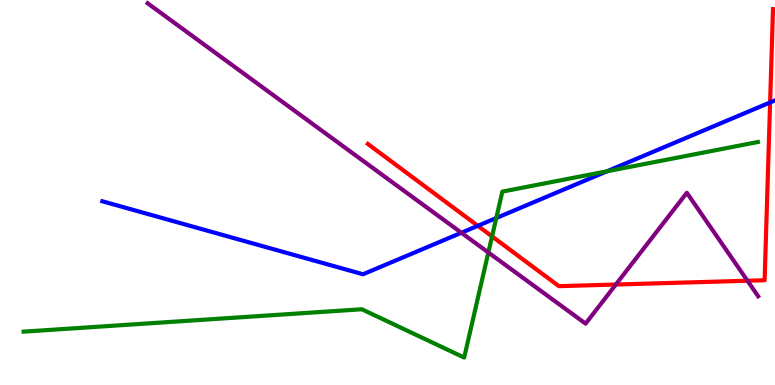[{'lines': ['blue', 'red'], 'intersections': [{'x': 6.17, 'y': 4.13}, {'x': 9.94, 'y': 7.34}]}, {'lines': ['green', 'red'], 'intersections': [{'x': 6.35, 'y': 3.86}]}, {'lines': ['purple', 'red'], 'intersections': [{'x': 7.95, 'y': 2.61}, {'x': 9.64, 'y': 2.71}]}, {'lines': ['blue', 'green'], 'intersections': [{'x': 6.4, 'y': 4.34}, {'x': 7.83, 'y': 5.55}]}, {'lines': ['blue', 'purple'], 'intersections': [{'x': 5.95, 'y': 3.95}]}, {'lines': ['green', 'purple'], 'intersections': [{'x': 6.3, 'y': 3.44}]}]